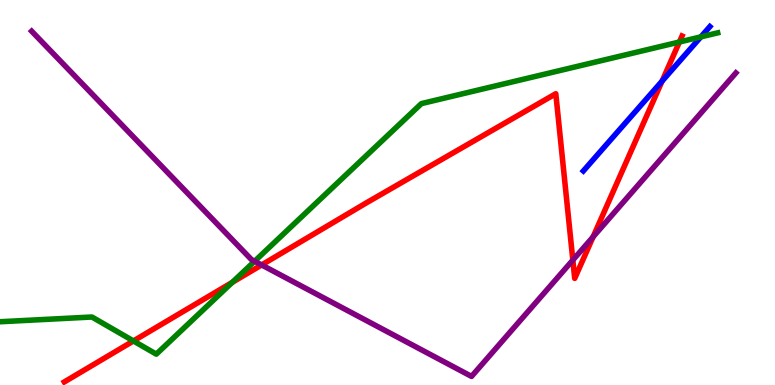[{'lines': ['blue', 'red'], 'intersections': [{'x': 8.54, 'y': 7.89}]}, {'lines': ['green', 'red'], 'intersections': [{'x': 1.72, 'y': 1.14}, {'x': 3.0, 'y': 2.67}, {'x': 8.77, 'y': 8.91}]}, {'lines': ['purple', 'red'], 'intersections': [{'x': 3.38, 'y': 3.12}, {'x': 7.39, 'y': 3.24}, {'x': 7.65, 'y': 3.85}]}, {'lines': ['blue', 'green'], 'intersections': [{'x': 9.04, 'y': 9.04}]}, {'lines': ['blue', 'purple'], 'intersections': []}, {'lines': ['green', 'purple'], 'intersections': [{'x': 3.29, 'y': 3.21}]}]